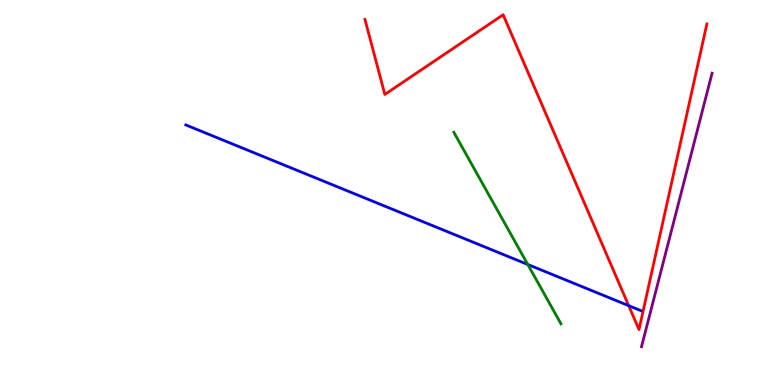[{'lines': ['blue', 'red'], 'intersections': [{'x': 8.11, 'y': 2.06}]}, {'lines': ['green', 'red'], 'intersections': []}, {'lines': ['purple', 'red'], 'intersections': []}, {'lines': ['blue', 'green'], 'intersections': [{'x': 6.81, 'y': 3.13}]}, {'lines': ['blue', 'purple'], 'intersections': []}, {'lines': ['green', 'purple'], 'intersections': []}]